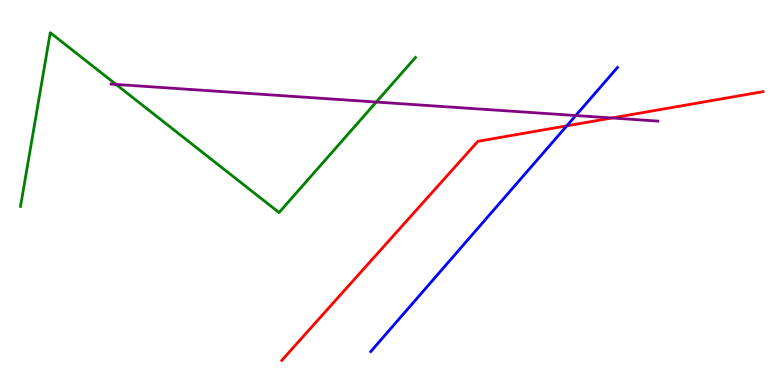[{'lines': ['blue', 'red'], 'intersections': [{'x': 7.31, 'y': 6.73}]}, {'lines': ['green', 'red'], 'intersections': []}, {'lines': ['purple', 'red'], 'intersections': [{'x': 7.9, 'y': 6.94}]}, {'lines': ['blue', 'green'], 'intersections': []}, {'lines': ['blue', 'purple'], 'intersections': [{'x': 7.43, 'y': 7.0}]}, {'lines': ['green', 'purple'], 'intersections': [{'x': 1.5, 'y': 7.81}, {'x': 4.86, 'y': 7.35}]}]